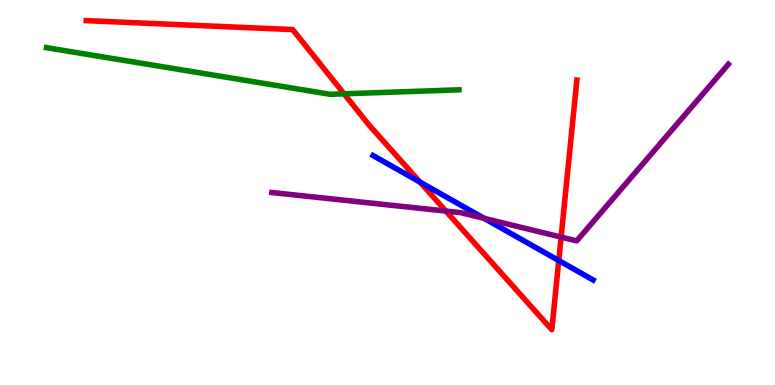[{'lines': ['blue', 'red'], 'intersections': [{'x': 5.42, 'y': 5.27}, {'x': 7.21, 'y': 3.23}]}, {'lines': ['green', 'red'], 'intersections': [{'x': 4.44, 'y': 7.56}]}, {'lines': ['purple', 'red'], 'intersections': [{'x': 5.75, 'y': 4.52}, {'x': 7.24, 'y': 3.84}]}, {'lines': ['blue', 'green'], 'intersections': []}, {'lines': ['blue', 'purple'], 'intersections': [{'x': 6.25, 'y': 4.33}]}, {'lines': ['green', 'purple'], 'intersections': []}]